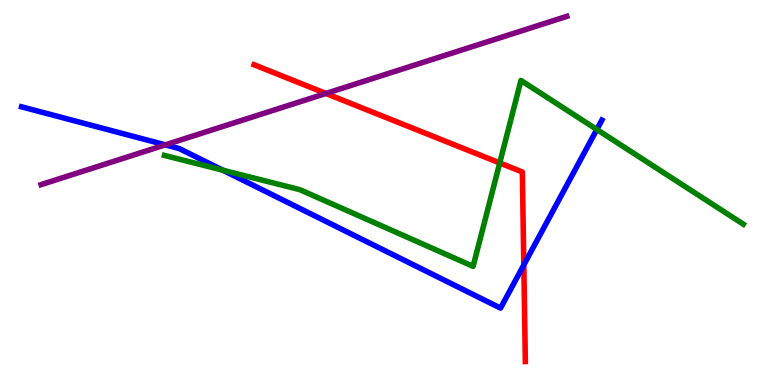[{'lines': ['blue', 'red'], 'intersections': [{'x': 6.76, 'y': 3.12}]}, {'lines': ['green', 'red'], 'intersections': [{'x': 6.45, 'y': 5.77}]}, {'lines': ['purple', 'red'], 'intersections': [{'x': 4.21, 'y': 7.57}]}, {'lines': ['blue', 'green'], 'intersections': [{'x': 2.87, 'y': 5.58}, {'x': 7.7, 'y': 6.64}]}, {'lines': ['blue', 'purple'], 'intersections': [{'x': 2.13, 'y': 6.24}]}, {'lines': ['green', 'purple'], 'intersections': []}]